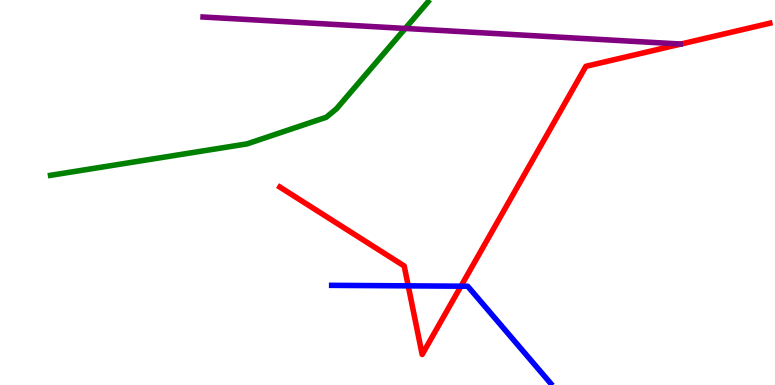[{'lines': ['blue', 'red'], 'intersections': [{'x': 5.27, 'y': 2.58}, {'x': 5.95, 'y': 2.57}]}, {'lines': ['green', 'red'], 'intersections': []}, {'lines': ['purple', 'red'], 'intersections': []}, {'lines': ['blue', 'green'], 'intersections': []}, {'lines': ['blue', 'purple'], 'intersections': []}, {'lines': ['green', 'purple'], 'intersections': [{'x': 5.23, 'y': 9.26}]}]